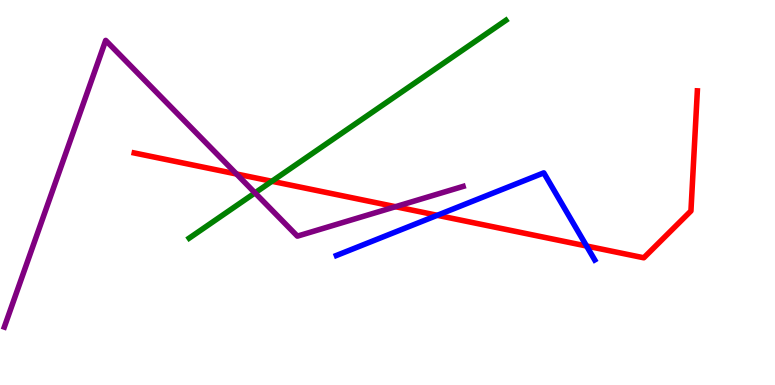[{'lines': ['blue', 'red'], 'intersections': [{'x': 5.64, 'y': 4.41}, {'x': 7.57, 'y': 3.61}]}, {'lines': ['green', 'red'], 'intersections': [{'x': 3.51, 'y': 5.29}]}, {'lines': ['purple', 'red'], 'intersections': [{'x': 3.05, 'y': 5.48}, {'x': 5.1, 'y': 4.63}]}, {'lines': ['blue', 'green'], 'intersections': []}, {'lines': ['blue', 'purple'], 'intersections': []}, {'lines': ['green', 'purple'], 'intersections': [{'x': 3.29, 'y': 4.99}]}]